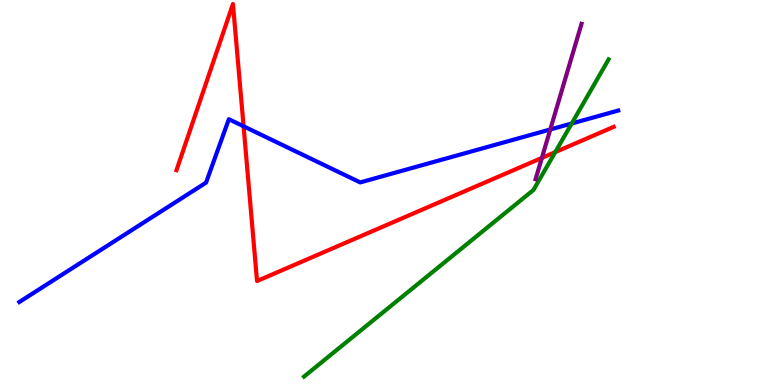[{'lines': ['blue', 'red'], 'intersections': [{'x': 3.14, 'y': 6.72}]}, {'lines': ['green', 'red'], 'intersections': [{'x': 7.16, 'y': 6.05}]}, {'lines': ['purple', 'red'], 'intersections': [{'x': 6.99, 'y': 5.9}]}, {'lines': ['blue', 'green'], 'intersections': [{'x': 7.38, 'y': 6.79}]}, {'lines': ['blue', 'purple'], 'intersections': [{'x': 7.1, 'y': 6.64}]}, {'lines': ['green', 'purple'], 'intersections': []}]